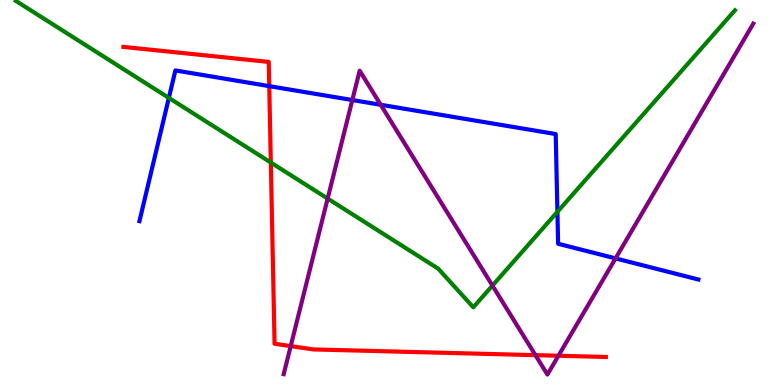[{'lines': ['blue', 'red'], 'intersections': [{'x': 3.47, 'y': 7.76}]}, {'lines': ['green', 'red'], 'intersections': [{'x': 3.49, 'y': 5.78}]}, {'lines': ['purple', 'red'], 'intersections': [{'x': 3.75, 'y': 1.01}, {'x': 6.91, 'y': 0.775}, {'x': 7.21, 'y': 0.76}]}, {'lines': ['blue', 'green'], 'intersections': [{'x': 2.18, 'y': 7.46}, {'x': 7.19, 'y': 4.5}]}, {'lines': ['blue', 'purple'], 'intersections': [{'x': 4.55, 'y': 7.4}, {'x': 4.91, 'y': 7.28}, {'x': 7.94, 'y': 3.29}]}, {'lines': ['green', 'purple'], 'intersections': [{'x': 4.23, 'y': 4.84}, {'x': 6.35, 'y': 2.58}]}]